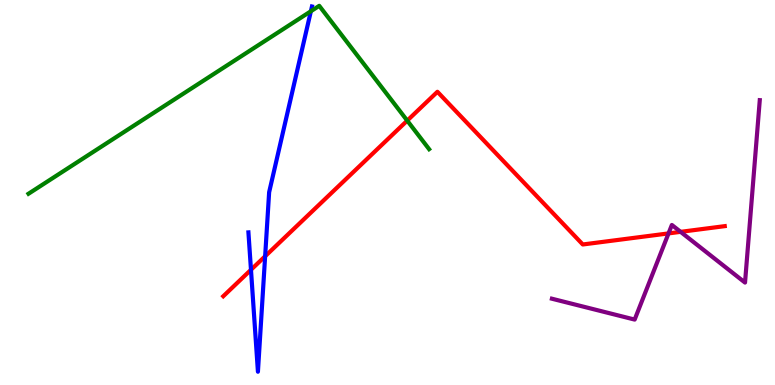[{'lines': ['blue', 'red'], 'intersections': [{'x': 3.24, 'y': 2.99}, {'x': 3.42, 'y': 3.34}]}, {'lines': ['green', 'red'], 'intersections': [{'x': 5.25, 'y': 6.87}]}, {'lines': ['purple', 'red'], 'intersections': [{'x': 8.63, 'y': 3.94}, {'x': 8.78, 'y': 3.98}]}, {'lines': ['blue', 'green'], 'intersections': [{'x': 4.01, 'y': 9.71}]}, {'lines': ['blue', 'purple'], 'intersections': []}, {'lines': ['green', 'purple'], 'intersections': []}]